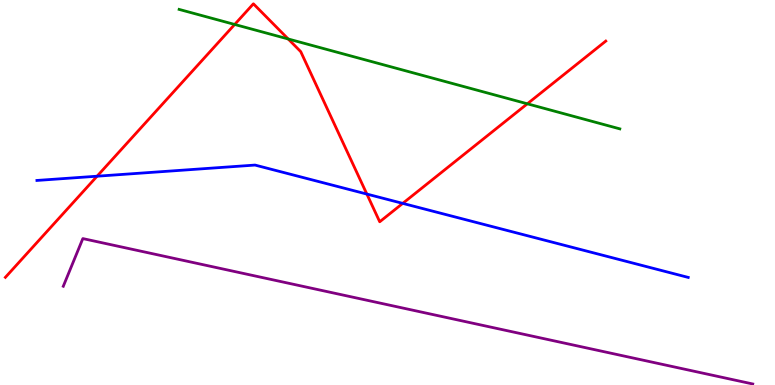[{'lines': ['blue', 'red'], 'intersections': [{'x': 1.25, 'y': 5.42}, {'x': 4.73, 'y': 4.96}, {'x': 5.2, 'y': 4.72}]}, {'lines': ['green', 'red'], 'intersections': [{'x': 3.03, 'y': 9.36}, {'x': 3.72, 'y': 8.99}, {'x': 6.8, 'y': 7.3}]}, {'lines': ['purple', 'red'], 'intersections': []}, {'lines': ['blue', 'green'], 'intersections': []}, {'lines': ['blue', 'purple'], 'intersections': []}, {'lines': ['green', 'purple'], 'intersections': []}]